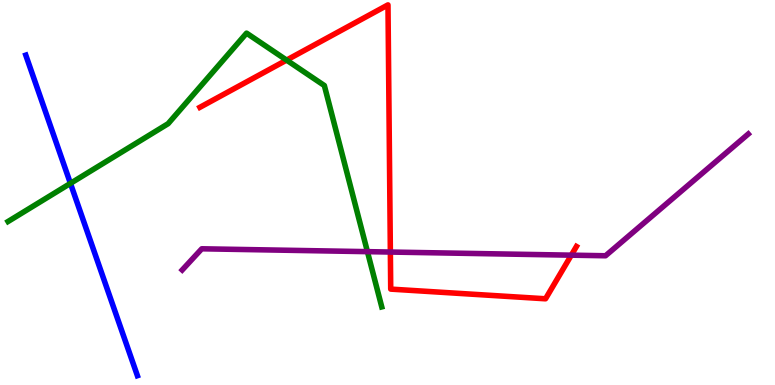[{'lines': ['blue', 'red'], 'intersections': []}, {'lines': ['green', 'red'], 'intersections': [{'x': 3.7, 'y': 8.44}]}, {'lines': ['purple', 'red'], 'intersections': [{'x': 5.04, 'y': 3.45}, {'x': 7.37, 'y': 3.37}]}, {'lines': ['blue', 'green'], 'intersections': [{'x': 0.909, 'y': 5.24}]}, {'lines': ['blue', 'purple'], 'intersections': []}, {'lines': ['green', 'purple'], 'intersections': [{'x': 4.74, 'y': 3.46}]}]